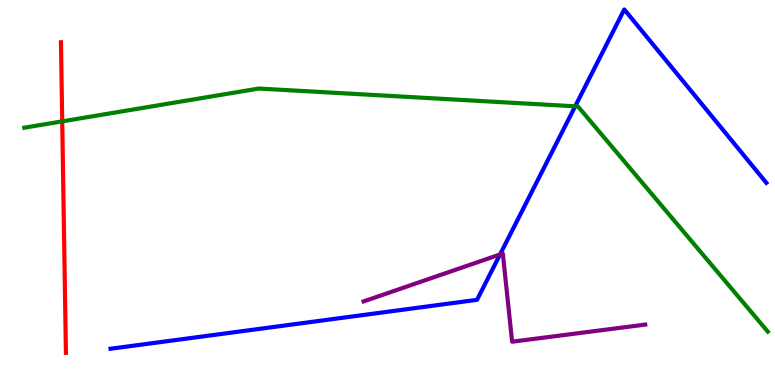[{'lines': ['blue', 'red'], 'intersections': []}, {'lines': ['green', 'red'], 'intersections': [{'x': 0.803, 'y': 6.85}]}, {'lines': ['purple', 'red'], 'intersections': []}, {'lines': ['blue', 'green'], 'intersections': [{'x': 7.42, 'y': 7.24}]}, {'lines': ['blue', 'purple'], 'intersections': [{'x': 6.45, 'y': 3.39}]}, {'lines': ['green', 'purple'], 'intersections': []}]